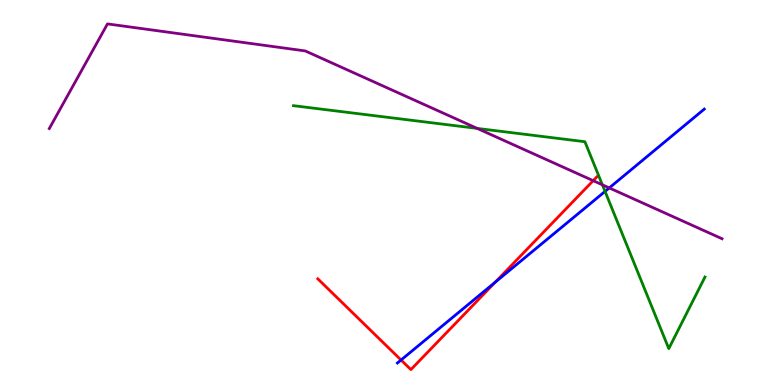[{'lines': ['blue', 'red'], 'intersections': [{'x': 5.17, 'y': 0.649}, {'x': 6.39, 'y': 2.67}]}, {'lines': ['green', 'red'], 'intersections': []}, {'lines': ['purple', 'red'], 'intersections': [{'x': 7.65, 'y': 5.31}]}, {'lines': ['blue', 'green'], 'intersections': [{'x': 7.81, 'y': 5.03}]}, {'lines': ['blue', 'purple'], 'intersections': [{'x': 7.86, 'y': 5.12}]}, {'lines': ['green', 'purple'], 'intersections': [{'x': 6.16, 'y': 6.66}, {'x': 7.77, 'y': 5.2}]}]